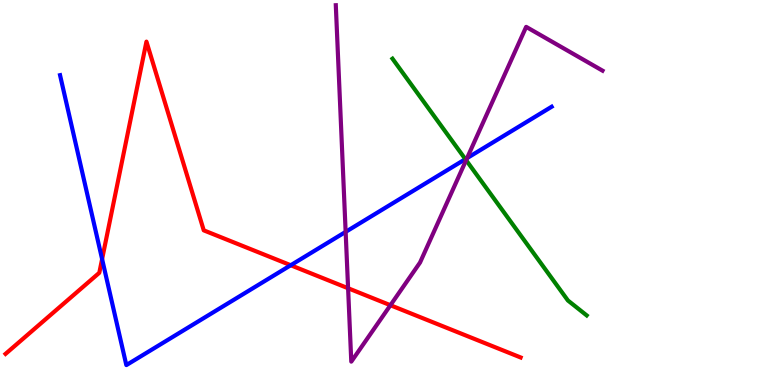[{'lines': ['blue', 'red'], 'intersections': [{'x': 1.32, 'y': 3.27}, {'x': 3.75, 'y': 3.11}]}, {'lines': ['green', 'red'], 'intersections': []}, {'lines': ['purple', 'red'], 'intersections': [{'x': 4.49, 'y': 2.51}, {'x': 5.04, 'y': 2.07}]}, {'lines': ['blue', 'green'], 'intersections': [{'x': 6.0, 'y': 5.87}]}, {'lines': ['blue', 'purple'], 'intersections': [{'x': 4.46, 'y': 3.98}, {'x': 6.03, 'y': 5.89}]}, {'lines': ['green', 'purple'], 'intersections': [{'x': 6.01, 'y': 5.84}]}]